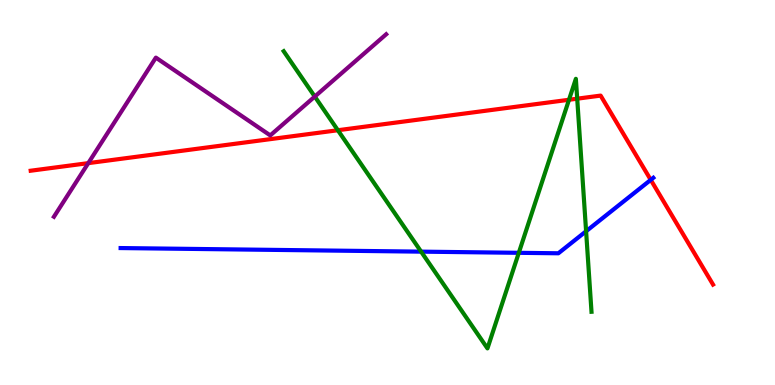[{'lines': ['blue', 'red'], 'intersections': [{'x': 8.4, 'y': 5.33}]}, {'lines': ['green', 'red'], 'intersections': [{'x': 4.36, 'y': 6.62}, {'x': 7.34, 'y': 7.41}, {'x': 7.45, 'y': 7.44}]}, {'lines': ['purple', 'red'], 'intersections': [{'x': 1.14, 'y': 5.76}]}, {'lines': ['blue', 'green'], 'intersections': [{'x': 5.43, 'y': 3.46}, {'x': 6.69, 'y': 3.43}, {'x': 7.56, 'y': 3.99}]}, {'lines': ['blue', 'purple'], 'intersections': []}, {'lines': ['green', 'purple'], 'intersections': [{'x': 4.06, 'y': 7.49}]}]